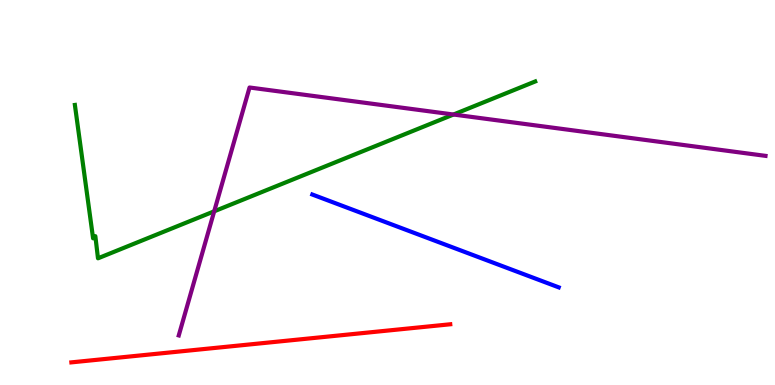[{'lines': ['blue', 'red'], 'intersections': []}, {'lines': ['green', 'red'], 'intersections': []}, {'lines': ['purple', 'red'], 'intersections': []}, {'lines': ['blue', 'green'], 'intersections': []}, {'lines': ['blue', 'purple'], 'intersections': []}, {'lines': ['green', 'purple'], 'intersections': [{'x': 2.76, 'y': 4.51}, {'x': 5.85, 'y': 7.03}]}]